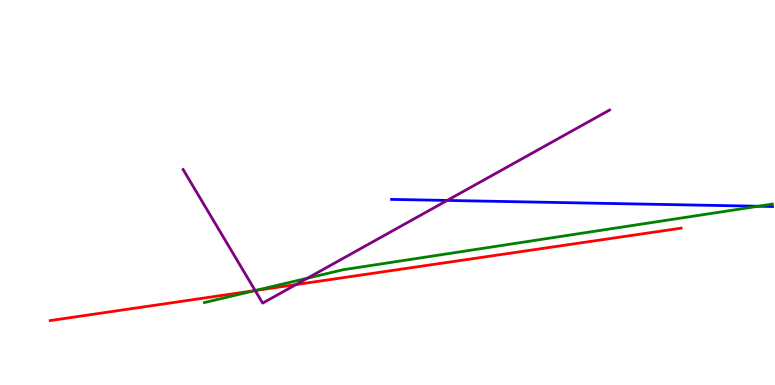[{'lines': ['blue', 'red'], 'intersections': []}, {'lines': ['green', 'red'], 'intersections': [{'x': 3.29, 'y': 2.45}]}, {'lines': ['purple', 'red'], 'intersections': [{'x': 3.29, 'y': 2.45}, {'x': 3.82, 'y': 2.61}]}, {'lines': ['blue', 'green'], 'intersections': [{'x': 9.78, 'y': 4.64}]}, {'lines': ['blue', 'purple'], 'intersections': [{'x': 5.77, 'y': 4.79}]}, {'lines': ['green', 'purple'], 'intersections': [{'x': 3.29, 'y': 2.45}, {'x': 3.97, 'y': 2.77}]}]